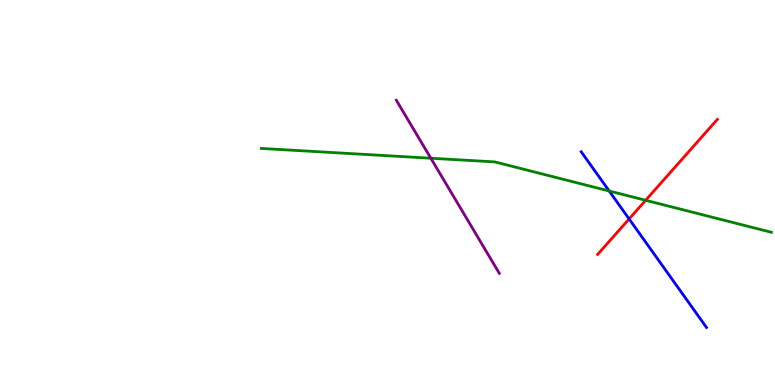[{'lines': ['blue', 'red'], 'intersections': [{'x': 8.12, 'y': 4.31}]}, {'lines': ['green', 'red'], 'intersections': [{'x': 8.33, 'y': 4.8}]}, {'lines': ['purple', 'red'], 'intersections': []}, {'lines': ['blue', 'green'], 'intersections': [{'x': 7.86, 'y': 5.04}]}, {'lines': ['blue', 'purple'], 'intersections': []}, {'lines': ['green', 'purple'], 'intersections': [{'x': 5.56, 'y': 5.89}]}]